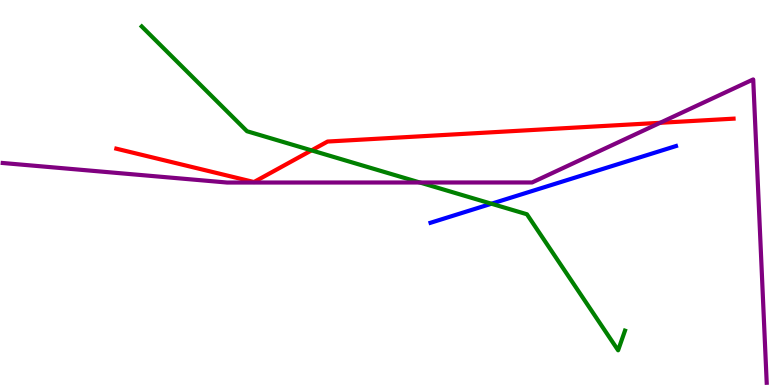[{'lines': ['blue', 'red'], 'intersections': []}, {'lines': ['green', 'red'], 'intersections': [{'x': 4.02, 'y': 6.09}]}, {'lines': ['purple', 'red'], 'intersections': [{'x': 8.52, 'y': 6.81}]}, {'lines': ['blue', 'green'], 'intersections': [{'x': 6.34, 'y': 4.71}]}, {'lines': ['blue', 'purple'], 'intersections': []}, {'lines': ['green', 'purple'], 'intersections': [{'x': 5.42, 'y': 5.26}]}]